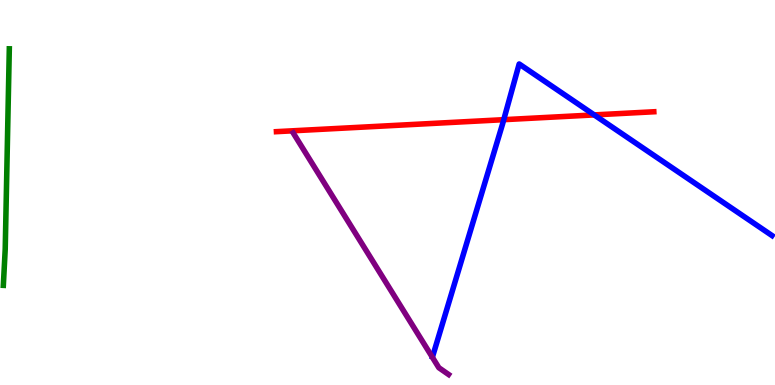[{'lines': ['blue', 'red'], 'intersections': [{'x': 6.5, 'y': 6.89}, {'x': 7.67, 'y': 7.02}]}, {'lines': ['green', 'red'], 'intersections': []}, {'lines': ['purple', 'red'], 'intersections': []}, {'lines': ['blue', 'green'], 'intersections': []}, {'lines': ['blue', 'purple'], 'intersections': []}, {'lines': ['green', 'purple'], 'intersections': []}]